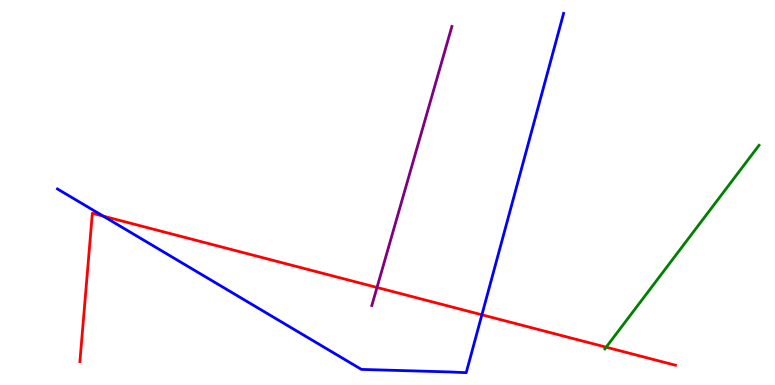[{'lines': ['blue', 'red'], 'intersections': [{'x': 1.33, 'y': 4.39}, {'x': 6.22, 'y': 1.82}]}, {'lines': ['green', 'red'], 'intersections': [{'x': 7.82, 'y': 0.983}]}, {'lines': ['purple', 'red'], 'intersections': [{'x': 4.86, 'y': 2.53}]}, {'lines': ['blue', 'green'], 'intersections': []}, {'lines': ['blue', 'purple'], 'intersections': []}, {'lines': ['green', 'purple'], 'intersections': []}]